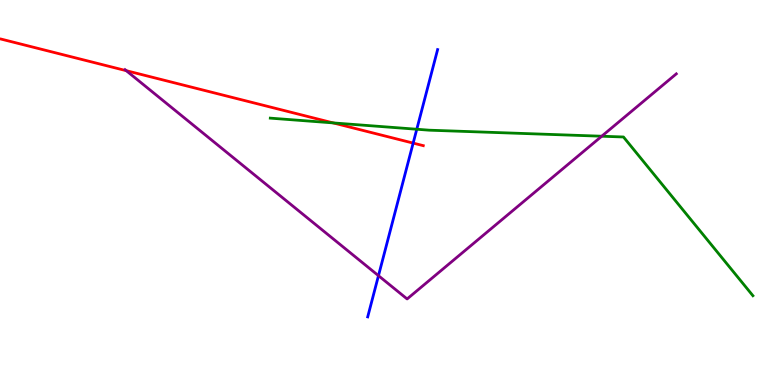[{'lines': ['blue', 'red'], 'intersections': [{'x': 5.33, 'y': 6.28}]}, {'lines': ['green', 'red'], 'intersections': [{'x': 4.3, 'y': 6.81}]}, {'lines': ['purple', 'red'], 'intersections': [{'x': 1.63, 'y': 8.16}]}, {'lines': ['blue', 'green'], 'intersections': [{'x': 5.38, 'y': 6.64}]}, {'lines': ['blue', 'purple'], 'intersections': [{'x': 4.88, 'y': 2.84}]}, {'lines': ['green', 'purple'], 'intersections': [{'x': 7.76, 'y': 6.46}]}]